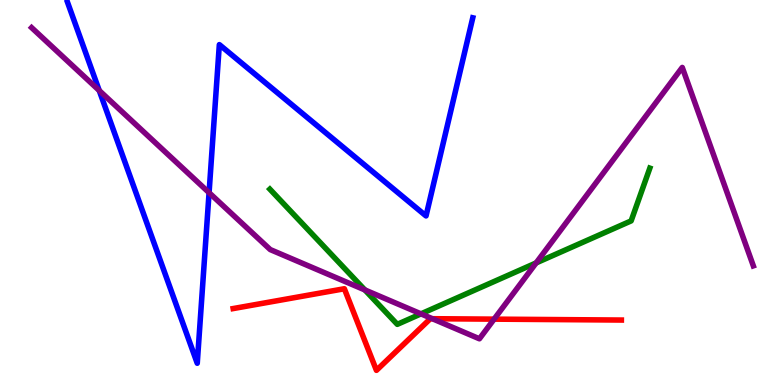[{'lines': ['blue', 'red'], 'intersections': []}, {'lines': ['green', 'red'], 'intersections': []}, {'lines': ['purple', 'red'], 'intersections': [{'x': 5.58, 'y': 1.72}, {'x': 6.38, 'y': 1.71}]}, {'lines': ['blue', 'green'], 'intersections': []}, {'lines': ['blue', 'purple'], 'intersections': [{'x': 1.28, 'y': 7.65}, {'x': 2.7, 'y': 5.0}]}, {'lines': ['green', 'purple'], 'intersections': [{'x': 4.71, 'y': 2.47}, {'x': 5.43, 'y': 1.85}, {'x': 6.92, 'y': 3.17}]}]